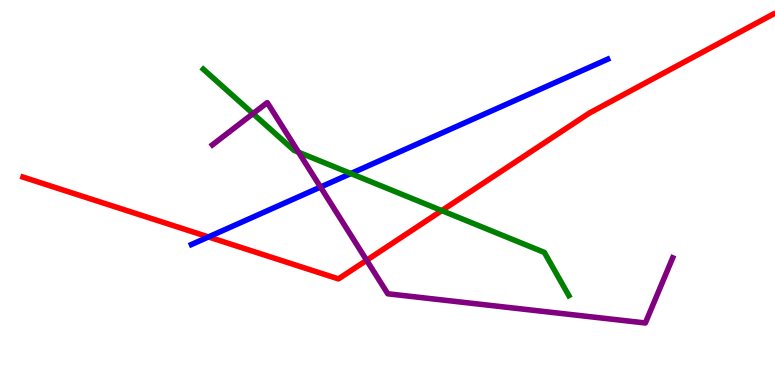[{'lines': ['blue', 'red'], 'intersections': [{'x': 2.69, 'y': 3.85}]}, {'lines': ['green', 'red'], 'intersections': [{'x': 5.7, 'y': 4.53}]}, {'lines': ['purple', 'red'], 'intersections': [{'x': 4.73, 'y': 3.24}]}, {'lines': ['blue', 'green'], 'intersections': [{'x': 4.53, 'y': 5.49}]}, {'lines': ['blue', 'purple'], 'intersections': [{'x': 4.14, 'y': 5.14}]}, {'lines': ['green', 'purple'], 'intersections': [{'x': 3.26, 'y': 7.05}, {'x': 3.85, 'y': 6.05}]}]